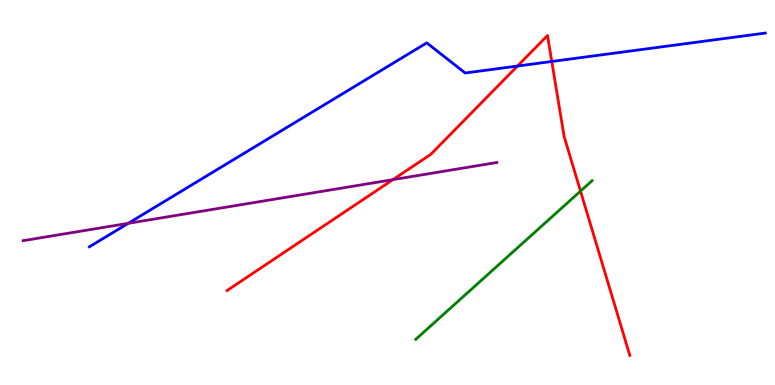[{'lines': ['blue', 'red'], 'intersections': [{'x': 6.68, 'y': 8.28}, {'x': 7.12, 'y': 8.4}]}, {'lines': ['green', 'red'], 'intersections': [{'x': 7.49, 'y': 5.04}]}, {'lines': ['purple', 'red'], 'intersections': [{'x': 5.07, 'y': 5.33}]}, {'lines': ['blue', 'green'], 'intersections': []}, {'lines': ['blue', 'purple'], 'intersections': [{'x': 1.65, 'y': 4.2}]}, {'lines': ['green', 'purple'], 'intersections': []}]